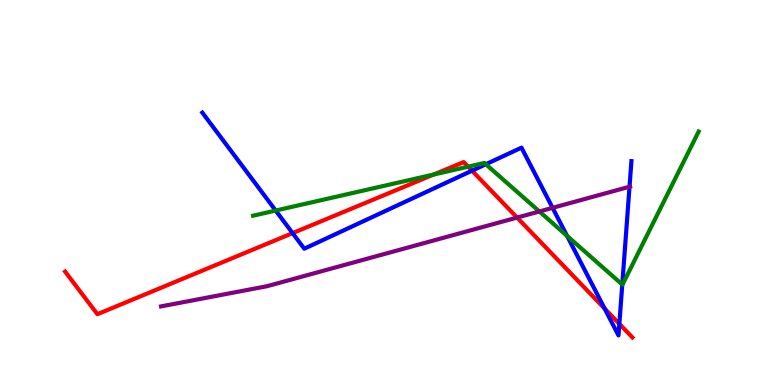[{'lines': ['blue', 'red'], 'intersections': [{'x': 3.78, 'y': 3.94}, {'x': 6.09, 'y': 5.57}, {'x': 7.8, 'y': 1.98}, {'x': 7.99, 'y': 1.59}]}, {'lines': ['green', 'red'], 'intersections': [{'x': 5.6, 'y': 5.47}, {'x': 6.04, 'y': 5.67}]}, {'lines': ['purple', 'red'], 'intersections': [{'x': 6.67, 'y': 4.35}]}, {'lines': ['blue', 'green'], 'intersections': [{'x': 3.56, 'y': 4.53}, {'x': 6.27, 'y': 5.73}, {'x': 7.32, 'y': 3.87}, {'x': 8.03, 'y': 2.61}]}, {'lines': ['blue', 'purple'], 'intersections': [{'x': 7.13, 'y': 4.6}, {'x': 8.12, 'y': 5.15}]}, {'lines': ['green', 'purple'], 'intersections': [{'x': 6.96, 'y': 4.51}]}]